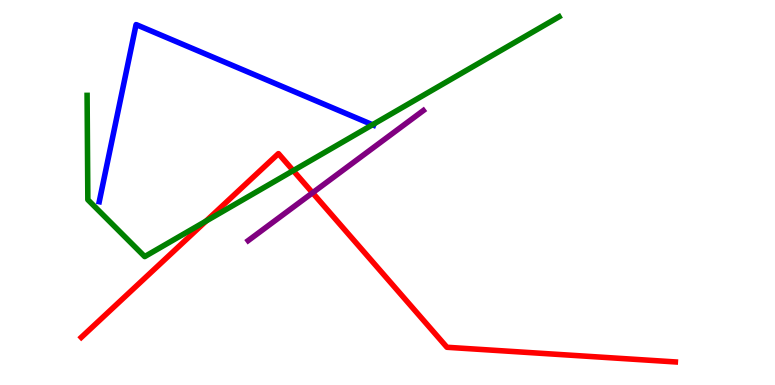[{'lines': ['blue', 'red'], 'intersections': []}, {'lines': ['green', 'red'], 'intersections': [{'x': 2.66, 'y': 4.26}, {'x': 3.78, 'y': 5.57}]}, {'lines': ['purple', 'red'], 'intersections': [{'x': 4.03, 'y': 4.99}]}, {'lines': ['blue', 'green'], 'intersections': [{'x': 4.81, 'y': 6.76}]}, {'lines': ['blue', 'purple'], 'intersections': []}, {'lines': ['green', 'purple'], 'intersections': []}]